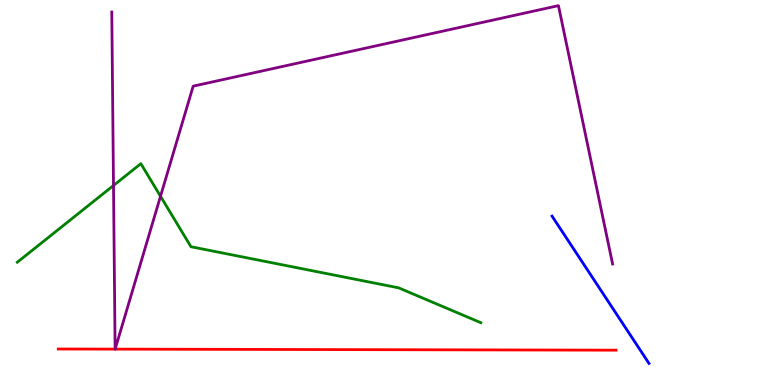[{'lines': ['blue', 'red'], 'intersections': []}, {'lines': ['green', 'red'], 'intersections': []}, {'lines': ['purple', 'red'], 'intersections': [{'x': 1.49, 'y': 0.932}, {'x': 1.49, 'y': 0.932}]}, {'lines': ['blue', 'green'], 'intersections': []}, {'lines': ['blue', 'purple'], 'intersections': []}, {'lines': ['green', 'purple'], 'intersections': [{'x': 1.46, 'y': 5.18}, {'x': 2.07, 'y': 4.9}]}]